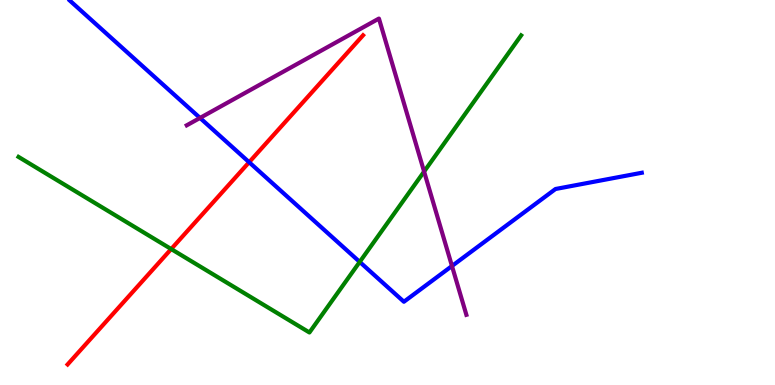[{'lines': ['blue', 'red'], 'intersections': [{'x': 3.21, 'y': 5.79}]}, {'lines': ['green', 'red'], 'intersections': [{'x': 2.21, 'y': 3.53}]}, {'lines': ['purple', 'red'], 'intersections': []}, {'lines': ['blue', 'green'], 'intersections': [{'x': 4.64, 'y': 3.2}]}, {'lines': ['blue', 'purple'], 'intersections': [{'x': 2.58, 'y': 6.94}, {'x': 5.83, 'y': 3.09}]}, {'lines': ['green', 'purple'], 'intersections': [{'x': 5.47, 'y': 5.54}]}]